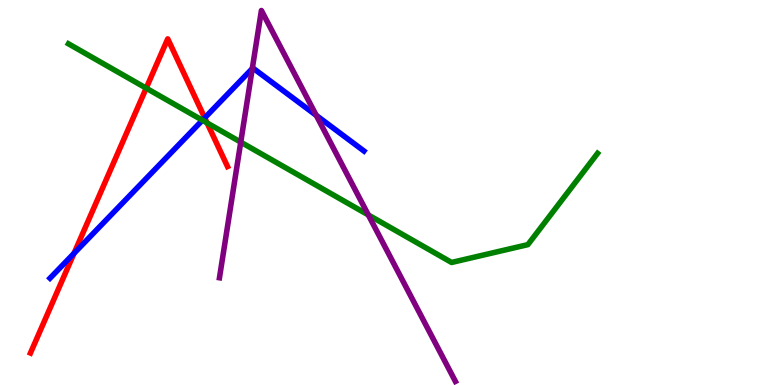[{'lines': ['blue', 'red'], 'intersections': [{'x': 0.955, 'y': 3.42}, {'x': 2.64, 'y': 6.94}]}, {'lines': ['green', 'red'], 'intersections': [{'x': 1.89, 'y': 7.71}, {'x': 2.67, 'y': 6.81}]}, {'lines': ['purple', 'red'], 'intersections': []}, {'lines': ['blue', 'green'], 'intersections': [{'x': 2.61, 'y': 6.88}]}, {'lines': ['blue', 'purple'], 'intersections': [{'x': 3.26, 'y': 8.22}, {'x': 4.08, 'y': 7.0}]}, {'lines': ['green', 'purple'], 'intersections': [{'x': 3.11, 'y': 6.31}, {'x': 4.75, 'y': 4.42}]}]